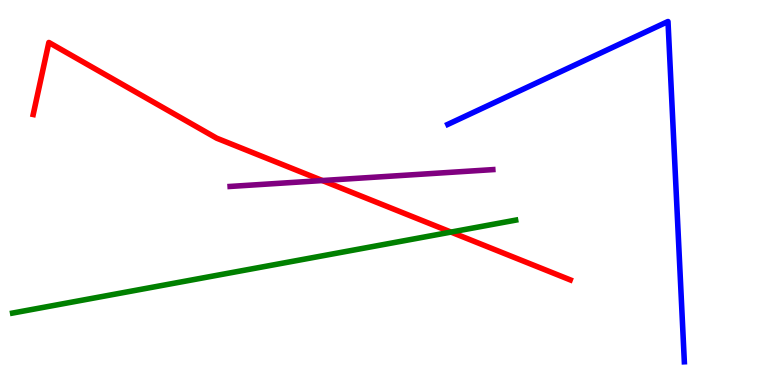[{'lines': ['blue', 'red'], 'intersections': []}, {'lines': ['green', 'red'], 'intersections': [{'x': 5.82, 'y': 3.97}]}, {'lines': ['purple', 'red'], 'intersections': [{'x': 4.16, 'y': 5.31}]}, {'lines': ['blue', 'green'], 'intersections': []}, {'lines': ['blue', 'purple'], 'intersections': []}, {'lines': ['green', 'purple'], 'intersections': []}]